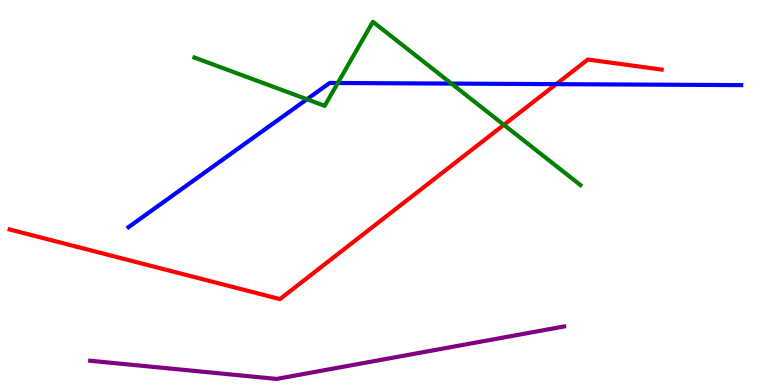[{'lines': ['blue', 'red'], 'intersections': [{'x': 7.18, 'y': 7.81}]}, {'lines': ['green', 'red'], 'intersections': [{'x': 6.5, 'y': 6.76}]}, {'lines': ['purple', 'red'], 'intersections': []}, {'lines': ['blue', 'green'], 'intersections': [{'x': 3.96, 'y': 7.42}, {'x': 4.36, 'y': 7.84}, {'x': 5.83, 'y': 7.83}]}, {'lines': ['blue', 'purple'], 'intersections': []}, {'lines': ['green', 'purple'], 'intersections': []}]